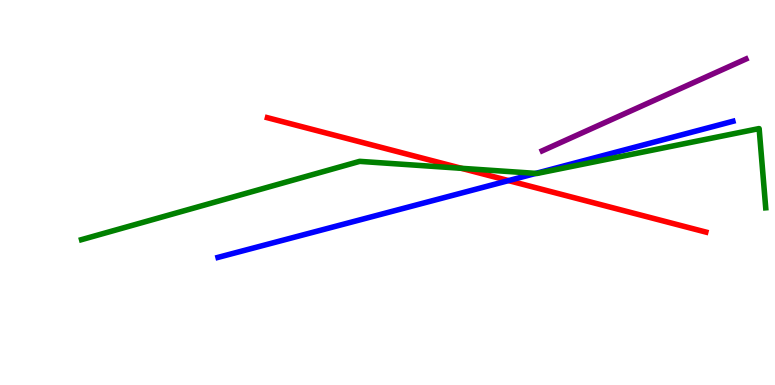[{'lines': ['blue', 'red'], 'intersections': [{'x': 6.56, 'y': 5.31}]}, {'lines': ['green', 'red'], 'intersections': [{'x': 5.95, 'y': 5.63}]}, {'lines': ['purple', 'red'], 'intersections': []}, {'lines': ['blue', 'green'], 'intersections': [{'x': 6.91, 'y': 5.5}]}, {'lines': ['blue', 'purple'], 'intersections': []}, {'lines': ['green', 'purple'], 'intersections': []}]